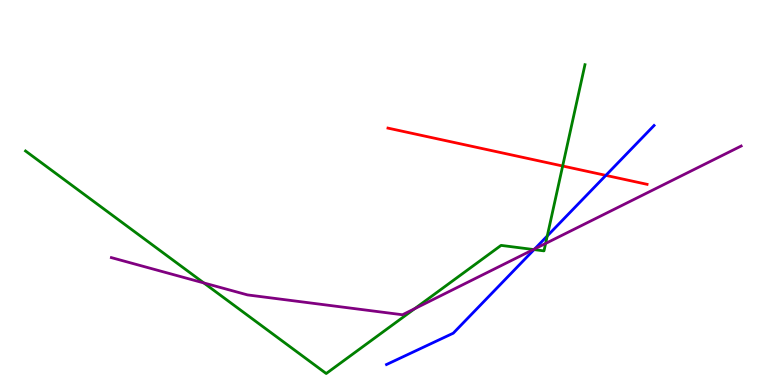[{'lines': ['blue', 'red'], 'intersections': [{'x': 7.82, 'y': 5.44}]}, {'lines': ['green', 'red'], 'intersections': [{'x': 7.26, 'y': 5.69}]}, {'lines': ['purple', 'red'], 'intersections': []}, {'lines': ['blue', 'green'], 'intersections': [{'x': 6.89, 'y': 3.52}, {'x': 7.06, 'y': 3.87}]}, {'lines': ['blue', 'purple'], 'intersections': [{'x': 6.9, 'y': 3.54}]}, {'lines': ['green', 'purple'], 'intersections': [{'x': 2.63, 'y': 2.65}, {'x': 5.35, 'y': 1.98}, {'x': 6.88, 'y': 3.52}, {'x': 7.04, 'y': 3.68}]}]